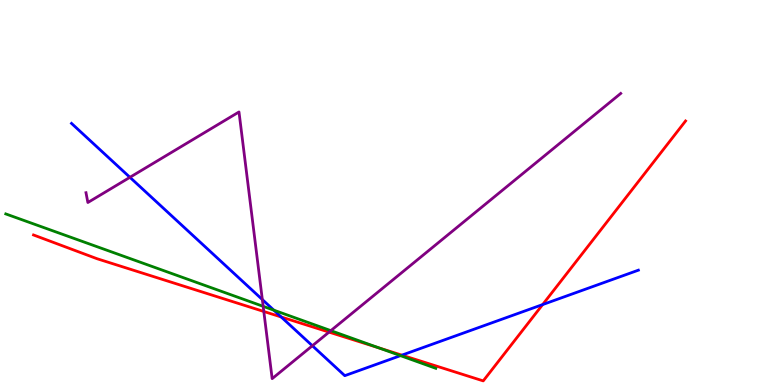[{'lines': ['blue', 'red'], 'intersections': [{'x': 3.63, 'y': 1.77}, {'x': 5.19, 'y': 0.775}, {'x': 7.0, 'y': 2.09}]}, {'lines': ['green', 'red'], 'intersections': [{'x': 4.89, 'y': 0.966}]}, {'lines': ['purple', 'red'], 'intersections': [{'x': 3.4, 'y': 1.91}, {'x': 4.25, 'y': 1.37}]}, {'lines': ['blue', 'green'], 'intersections': [{'x': 3.53, 'y': 1.94}, {'x': 5.17, 'y': 0.762}]}, {'lines': ['blue', 'purple'], 'intersections': [{'x': 1.68, 'y': 5.39}, {'x': 3.38, 'y': 2.22}, {'x': 4.03, 'y': 1.02}]}, {'lines': ['green', 'purple'], 'intersections': [{'x': 3.4, 'y': 2.04}, {'x': 4.27, 'y': 1.41}]}]